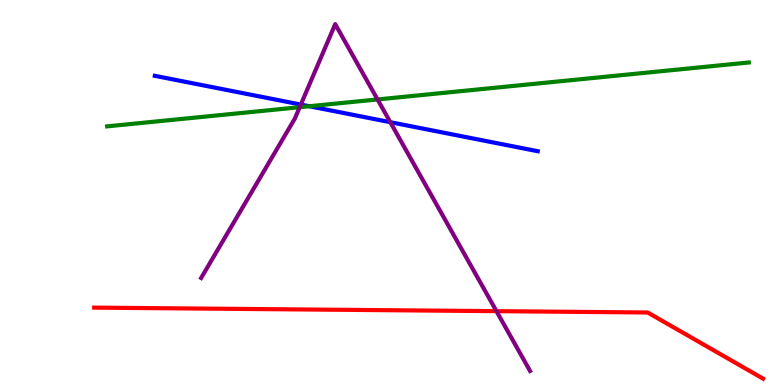[{'lines': ['blue', 'red'], 'intersections': []}, {'lines': ['green', 'red'], 'intersections': []}, {'lines': ['purple', 'red'], 'intersections': [{'x': 6.41, 'y': 1.92}]}, {'lines': ['blue', 'green'], 'intersections': [{'x': 3.99, 'y': 7.24}]}, {'lines': ['blue', 'purple'], 'intersections': [{'x': 3.88, 'y': 7.28}, {'x': 5.04, 'y': 6.83}]}, {'lines': ['green', 'purple'], 'intersections': [{'x': 3.87, 'y': 7.22}, {'x': 4.87, 'y': 7.42}]}]